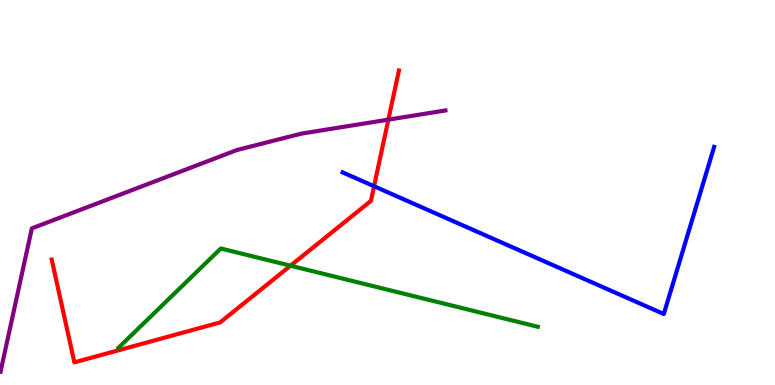[{'lines': ['blue', 'red'], 'intersections': [{'x': 4.83, 'y': 5.16}]}, {'lines': ['green', 'red'], 'intersections': [{'x': 3.75, 'y': 3.1}]}, {'lines': ['purple', 'red'], 'intersections': [{'x': 5.01, 'y': 6.89}]}, {'lines': ['blue', 'green'], 'intersections': []}, {'lines': ['blue', 'purple'], 'intersections': []}, {'lines': ['green', 'purple'], 'intersections': []}]